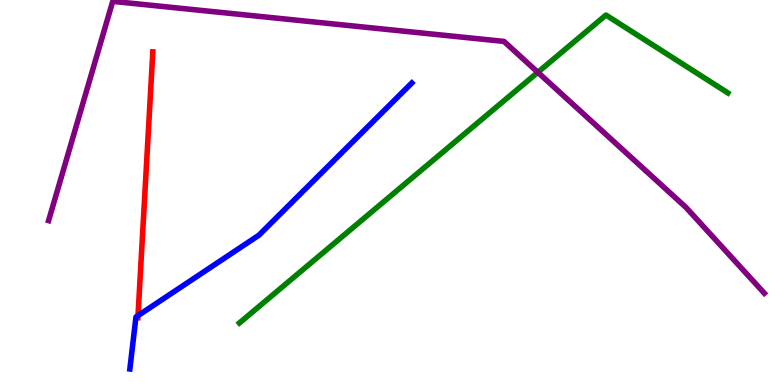[{'lines': ['blue', 'red'], 'intersections': [{'x': 1.78, 'y': 1.8}]}, {'lines': ['green', 'red'], 'intersections': []}, {'lines': ['purple', 'red'], 'intersections': []}, {'lines': ['blue', 'green'], 'intersections': []}, {'lines': ['blue', 'purple'], 'intersections': []}, {'lines': ['green', 'purple'], 'intersections': [{'x': 6.94, 'y': 8.12}]}]